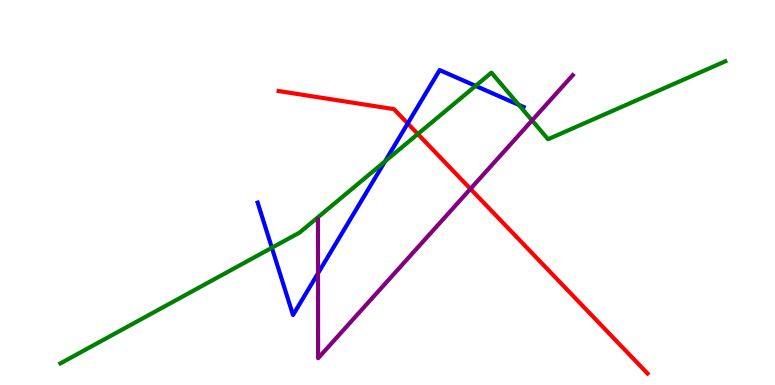[{'lines': ['blue', 'red'], 'intersections': [{'x': 5.26, 'y': 6.79}]}, {'lines': ['green', 'red'], 'intersections': [{'x': 5.39, 'y': 6.52}]}, {'lines': ['purple', 'red'], 'intersections': [{'x': 6.07, 'y': 5.09}]}, {'lines': ['blue', 'green'], 'intersections': [{'x': 3.51, 'y': 3.56}, {'x': 4.97, 'y': 5.81}, {'x': 6.14, 'y': 7.77}, {'x': 6.69, 'y': 7.28}]}, {'lines': ['blue', 'purple'], 'intersections': [{'x': 4.1, 'y': 2.9}]}, {'lines': ['green', 'purple'], 'intersections': [{'x': 6.87, 'y': 6.87}]}]